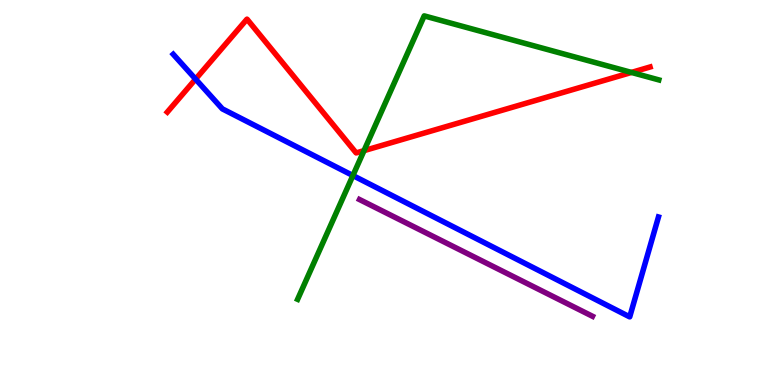[{'lines': ['blue', 'red'], 'intersections': [{'x': 2.52, 'y': 7.94}]}, {'lines': ['green', 'red'], 'intersections': [{'x': 4.7, 'y': 6.09}, {'x': 8.15, 'y': 8.12}]}, {'lines': ['purple', 'red'], 'intersections': []}, {'lines': ['blue', 'green'], 'intersections': [{'x': 4.55, 'y': 5.44}]}, {'lines': ['blue', 'purple'], 'intersections': []}, {'lines': ['green', 'purple'], 'intersections': []}]